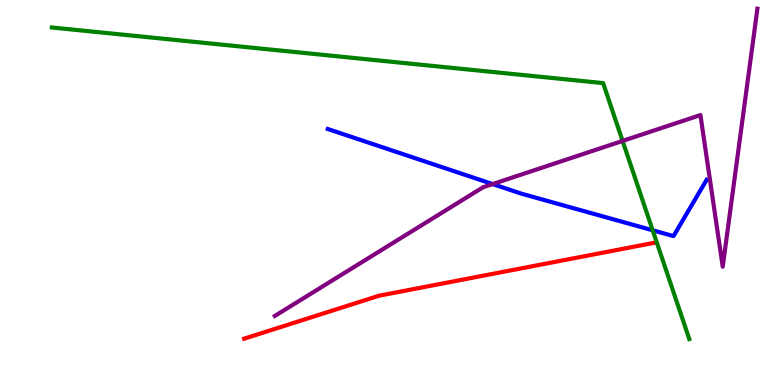[{'lines': ['blue', 'red'], 'intersections': []}, {'lines': ['green', 'red'], 'intersections': []}, {'lines': ['purple', 'red'], 'intersections': []}, {'lines': ['blue', 'green'], 'intersections': [{'x': 8.42, 'y': 4.02}]}, {'lines': ['blue', 'purple'], 'intersections': [{'x': 6.36, 'y': 5.22}]}, {'lines': ['green', 'purple'], 'intersections': [{'x': 8.03, 'y': 6.34}]}]